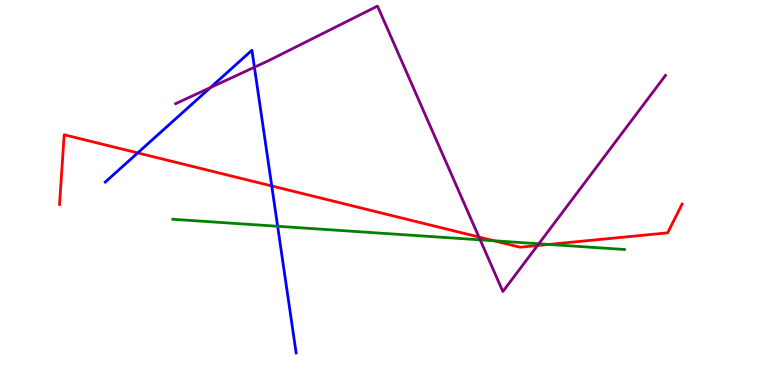[{'lines': ['blue', 'red'], 'intersections': [{'x': 1.78, 'y': 6.03}, {'x': 3.51, 'y': 5.17}]}, {'lines': ['green', 'red'], 'intersections': [{'x': 6.37, 'y': 3.75}, {'x': 7.08, 'y': 3.65}]}, {'lines': ['purple', 'red'], 'intersections': [{'x': 6.18, 'y': 3.84}, {'x': 6.94, 'y': 3.62}]}, {'lines': ['blue', 'green'], 'intersections': [{'x': 3.58, 'y': 4.12}]}, {'lines': ['blue', 'purple'], 'intersections': [{'x': 2.71, 'y': 7.72}, {'x': 3.28, 'y': 8.25}]}, {'lines': ['green', 'purple'], 'intersections': [{'x': 6.2, 'y': 3.77}, {'x': 6.95, 'y': 3.67}]}]